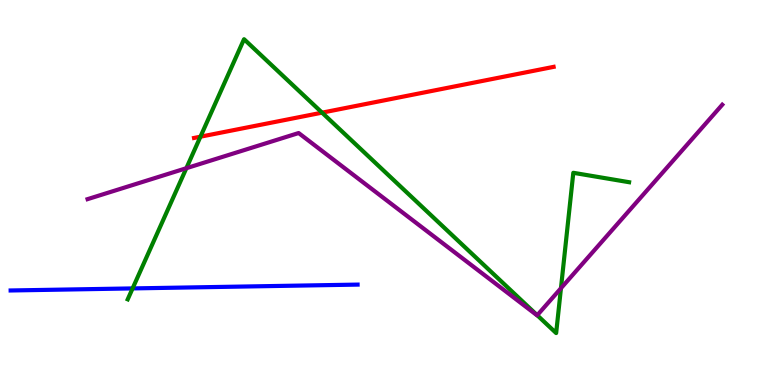[{'lines': ['blue', 'red'], 'intersections': []}, {'lines': ['green', 'red'], 'intersections': [{'x': 2.59, 'y': 6.45}, {'x': 4.16, 'y': 7.07}]}, {'lines': ['purple', 'red'], 'intersections': []}, {'lines': ['blue', 'green'], 'intersections': [{'x': 1.71, 'y': 2.51}]}, {'lines': ['blue', 'purple'], 'intersections': []}, {'lines': ['green', 'purple'], 'intersections': [{'x': 2.4, 'y': 5.63}, {'x': 6.93, 'y': 1.81}, {'x': 7.24, 'y': 2.51}]}]